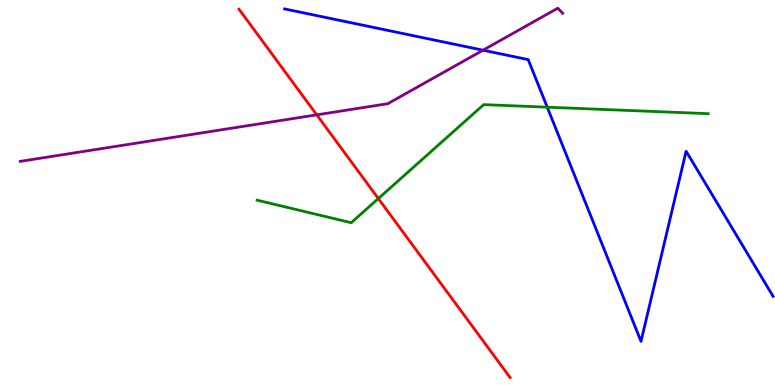[{'lines': ['blue', 'red'], 'intersections': []}, {'lines': ['green', 'red'], 'intersections': [{'x': 4.88, 'y': 4.84}]}, {'lines': ['purple', 'red'], 'intersections': [{'x': 4.09, 'y': 7.02}]}, {'lines': ['blue', 'green'], 'intersections': [{'x': 7.06, 'y': 7.22}]}, {'lines': ['blue', 'purple'], 'intersections': [{'x': 6.23, 'y': 8.7}]}, {'lines': ['green', 'purple'], 'intersections': []}]